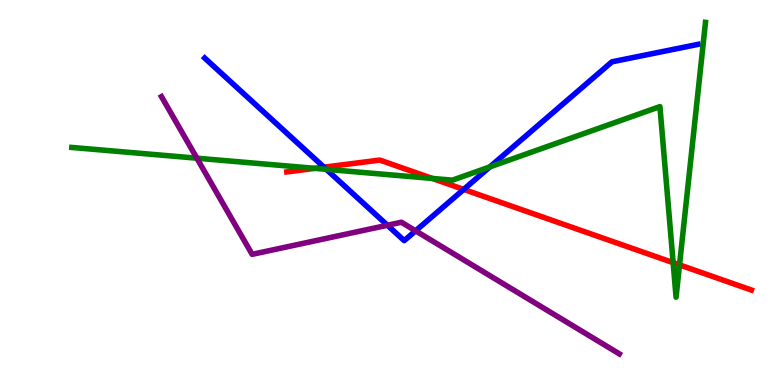[{'lines': ['blue', 'red'], 'intersections': [{'x': 4.18, 'y': 5.66}, {'x': 5.98, 'y': 5.08}]}, {'lines': ['green', 'red'], 'intersections': [{'x': 4.06, 'y': 5.63}, {'x': 5.58, 'y': 5.37}, {'x': 8.69, 'y': 3.18}, {'x': 8.77, 'y': 3.12}]}, {'lines': ['purple', 'red'], 'intersections': []}, {'lines': ['blue', 'green'], 'intersections': [{'x': 4.21, 'y': 5.6}, {'x': 6.32, 'y': 5.67}]}, {'lines': ['blue', 'purple'], 'intersections': [{'x': 5.0, 'y': 4.15}, {'x': 5.36, 'y': 4.0}]}, {'lines': ['green', 'purple'], 'intersections': [{'x': 2.54, 'y': 5.89}]}]